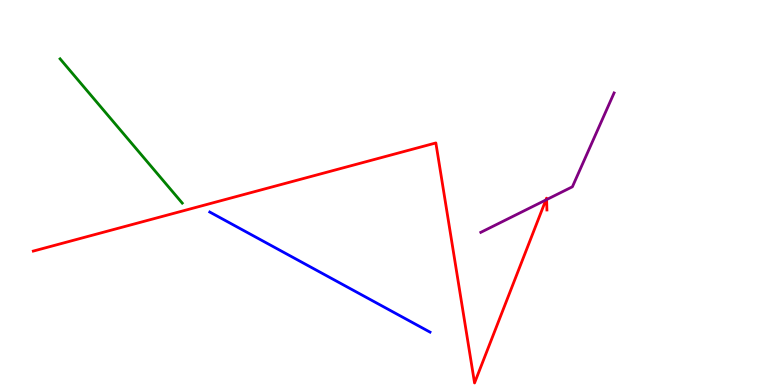[{'lines': ['blue', 'red'], 'intersections': []}, {'lines': ['green', 'red'], 'intersections': []}, {'lines': ['purple', 'red'], 'intersections': [{'x': 7.04, 'y': 4.81}, {'x': 7.05, 'y': 4.82}]}, {'lines': ['blue', 'green'], 'intersections': []}, {'lines': ['blue', 'purple'], 'intersections': []}, {'lines': ['green', 'purple'], 'intersections': []}]